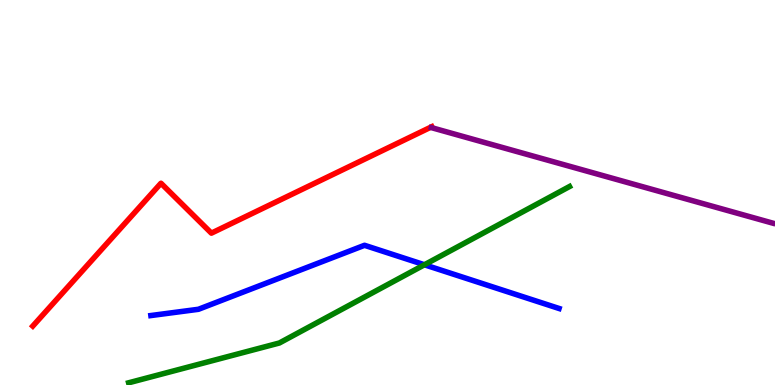[{'lines': ['blue', 'red'], 'intersections': []}, {'lines': ['green', 'red'], 'intersections': []}, {'lines': ['purple', 'red'], 'intersections': []}, {'lines': ['blue', 'green'], 'intersections': [{'x': 5.48, 'y': 3.12}]}, {'lines': ['blue', 'purple'], 'intersections': []}, {'lines': ['green', 'purple'], 'intersections': []}]